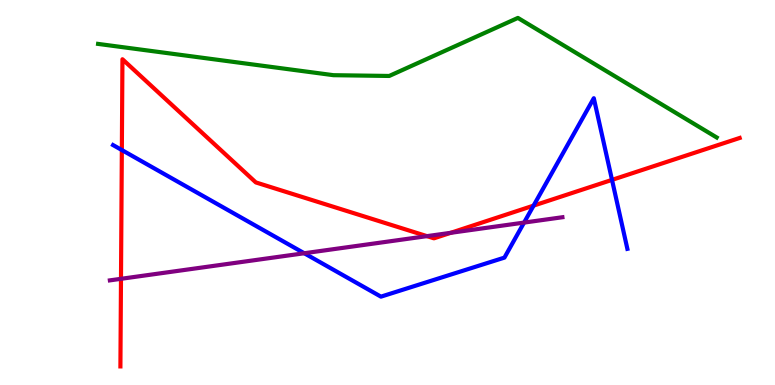[{'lines': ['blue', 'red'], 'intersections': [{'x': 1.57, 'y': 6.1}, {'x': 6.88, 'y': 4.66}, {'x': 7.9, 'y': 5.33}]}, {'lines': ['green', 'red'], 'intersections': []}, {'lines': ['purple', 'red'], 'intersections': [{'x': 1.56, 'y': 2.76}, {'x': 5.51, 'y': 3.87}, {'x': 5.82, 'y': 3.95}]}, {'lines': ['blue', 'green'], 'intersections': []}, {'lines': ['blue', 'purple'], 'intersections': [{'x': 3.93, 'y': 3.42}, {'x': 6.76, 'y': 4.22}]}, {'lines': ['green', 'purple'], 'intersections': []}]